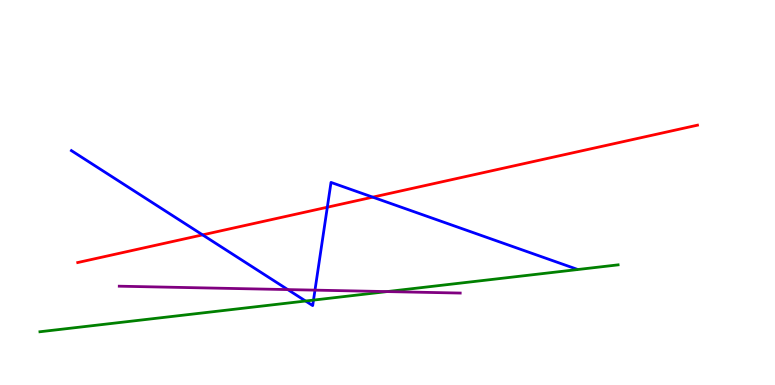[{'lines': ['blue', 'red'], 'intersections': [{'x': 2.61, 'y': 3.9}, {'x': 4.22, 'y': 4.62}, {'x': 4.81, 'y': 4.88}]}, {'lines': ['green', 'red'], 'intersections': []}, {'lines': ['purple', 'red'], 'intersections': []}, {'lines': ['blue', 'green'], 'intersections': [{'x': 3.94, 'y': 2.18}, {'x': 4.05, 'y': 2.21}]}, {'lines': ['blue', 'purple'], 'intersections': [{'x': 3.71, 'y': 2.48}, {'x': 4.06, 'y': 2.46}]}, {'lines': ['green', 'purple'], 'intersections': [{'x': 4.99, 'y': 2.43}]}]